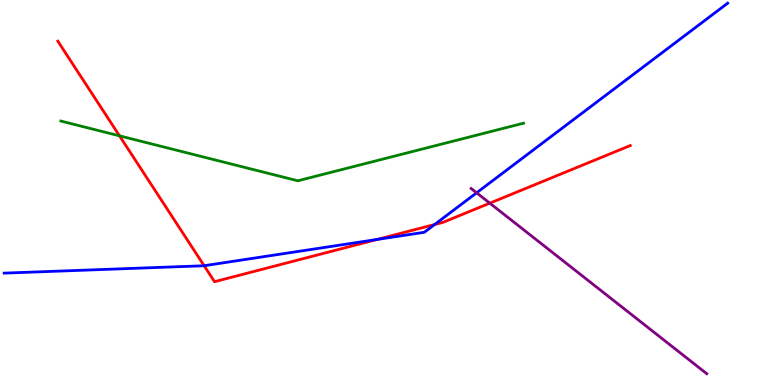[{'lines': ['blue', 'red'], 'intersections': [{'x': 2.63, 'y': 3.1}, {'x': 4.87, 'y': 3.78}, {'x': 5.61, 'y': 4.17}]}, {'lines': ['green', 'red'], 'intersections': [{'x': 1.54, 'y': 6.47}]}, {'lines': ['purple', 'red'], 'intersections': [{'x': 6.32, 'y': 4.72}]}, {'lines': ['blue', 'green'], 'intersections': []}, {'lines': ['blue', 'purple'], 'intersections': [{'x': 6.15, 'y': 4.99}]}, {'lines': ['green', 'purple'], 'intersections': []}]